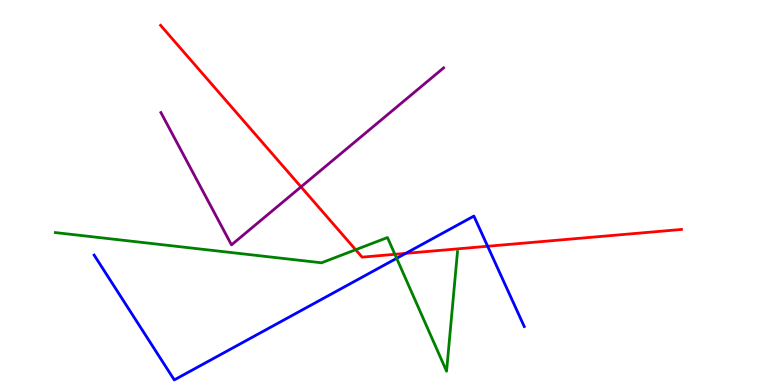[{'lines': ['blue', 'red'], 'intersections': [{'x': 5.23, 'y': 3.42}, {'x': 6.29, 'y': 3.6}]}, {'lines': ['green', 'red'], 'intersections': [{'x': 4.59, 'y': 3.51}, {'x': 5.1, 'y': 3.39}]}, {'lines': ['purple', 'red'], 'intersections': [{'x': 3.88, 'y': 5.15}]}, {'lines': ['blue', 'green'], 'intersections': [{'x': 5.12, 'y': 3.29}]}, {'lines': ['blue', 'purple'], 'intersections': []}, {'lines': ['green', 'purple'], 'intersections': []}]